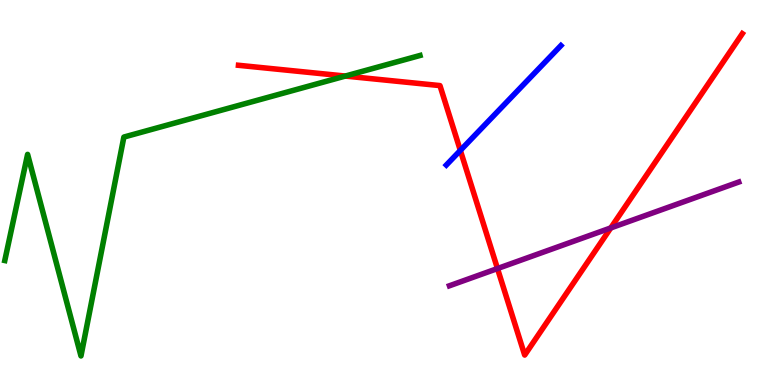[{'lines': ['blue', 'red'], 'intersections': [{'x': 5.94, 'y': 6.09}]}, {'lines': ['green', 'red'], 'intersections': [{'x': 4.46, 'y': 8.02}]}, {'lines': ['purple', 'red'], 'intersections': [{'x': 6.42, 'y': 3.02}, {'x': 7.88, 'y': 4.08}]}, {'lines': ['blue', 'green'], 'intersections': []}, {'lines': ['blue', 'purple'], 'intersections': []}, {'lines': ['green', 'purple'], 'intersections': []}]